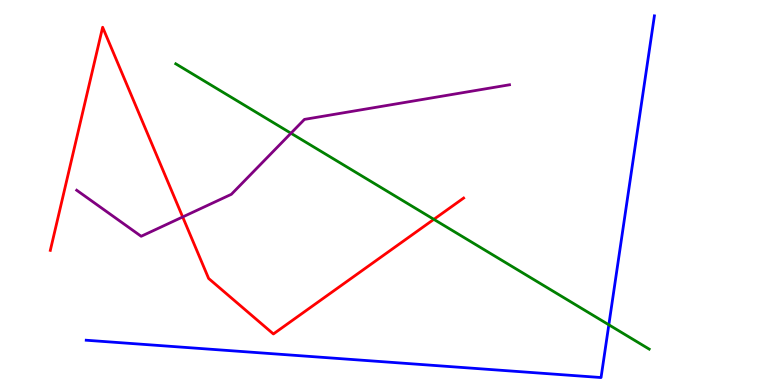[{'lines': ['blue', 'red'], 'intersections': []}, {'lines': ['green', 'red'], 'intersections': [{'x': 5.6, 'y': 4.3}]}, {'lines': ['purple', 'red'], 'intersections': [{'x': 2.36, 'y': 4.36}]}, {'lines': ['blue', 'green'], 'intersections': [{'x': 7.86, 'y': 1.56}]}, {'lines': ['blue', 'purple'], 'intersections': []}, {'lines': ['green', 'purple'], 'intersections': [{'x': 3.75, 'y': 6.54}]}]